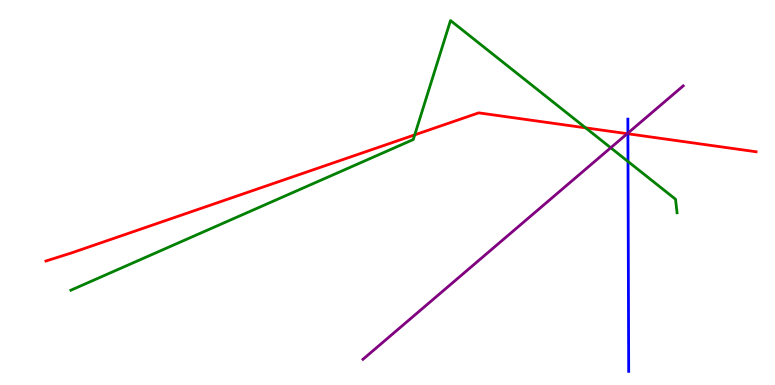[{'lines': ['blue', 'red'], 'intersections': [{'x': 8.1, 'y': 6.53}]}, {'lines': ['green', 'red'], 'intersections': [{'x': 5.35, 'y': 6.5}, {'x': 7.56, 'y': 6.68}]}, {'lines': ['purple', 'red'], 'intersections': [{'x': 8.09, 'y': 6.53}]}, {'lines': ['blue', 'green'], 'intersections': [{'x': 8.1, 'y': 5.81}]}, {'lines': ['blue', 'purple'], 'intersections': [{'x': 8.1, 'y': 6.54}]}, {'lines': ['green', 'purple'], 'intersections': [{'x': 7.88, 'y': 6.16}]}]